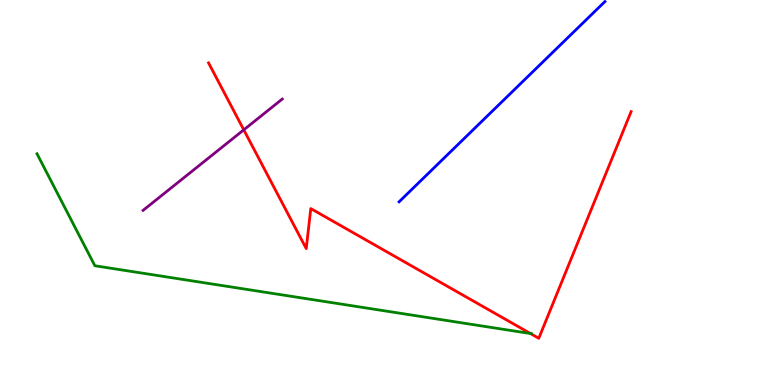[{'lines': ['blue', 'red'], 'intersections': []}, {'lines': ['green', 'red'], 'intersections': [{'x': 6.84, 'y': 1.34}]}, {'lines': ['purple', 'red'], 'intersections': [{'x': 3.15, 'y': 6.63}]}, {'lines': ['blue', 'green'], 'intersections': []}, {'lines': ['blue', 'purple'], 'intersections': []}, {'lines': ['green', 'purple'], 'intersections': []}]